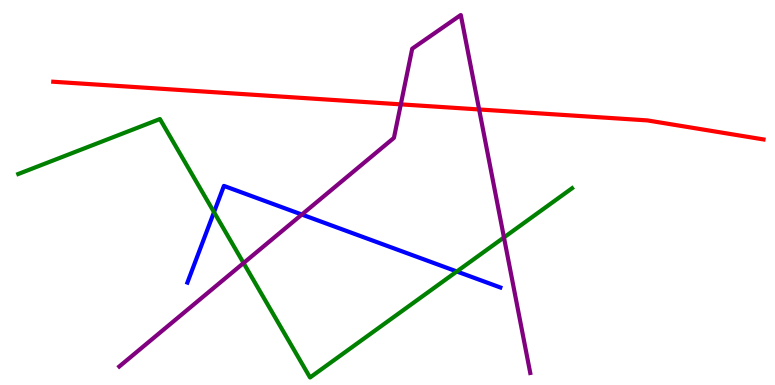[{'lines': ['blue', 'red'], 'intersections': []}, {'lines': ['green', 'red'], 'intersections': []}, {'lines': ['purple', 'red'], 'intersections': [{'x': 5.17, 'y': 7.29}, {'x': 6.18, 'y': 7.16}]}, {'lines': ['blue', 'green'], 'intersections': [{'x': 2.76, 'y': 4.49}, {'x': 5.89, 'y': 2.95}]}, {'lines': ['blue', 'purple'], 'intersections': [{'x': 3.89, 'y': 4.43}]}, {'lines': ['green', 'purple'], 'intersections': [{'x': 3.14, 'y': 3.17}, {'x': 6.5, 'y': 3.83}]}]